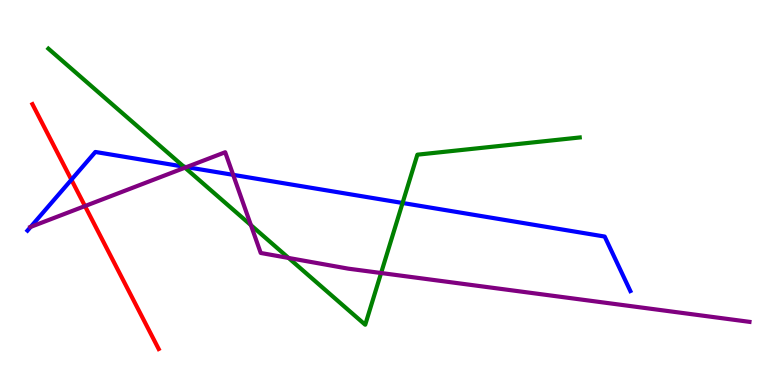[{'lines': ['blue', 'red'], 'intersections': [{'x': 0.921, 'y': 5.33}]}, {'lines': ['green', 'red'], 'intersections': []}, {'lines': ['purple', 'red'], 'intersections': [{'x': 1.1, 'y': 4.65}]}, {'lines': ['blue', 'green'], 'intersections': [{'x': 2.37, 'y': 5.67}, {'x': 5.19, 'y': 4.73}]}, {'lines': ['blue', 'purple'], 'intersections': [{'x': 0.396, 'y': 4.11}, {'x': 2.41, 'y': 5.66}, {'x': 3.01, 'y': 5.46}]}, {'lines': ['green', 'purple'], 'intersections': [{'x': 2.39, 'y': 5.64}, {'x': 3.24, 'y': 4.15}, {'x': 3.72, 'y': 3.3}, {'x': 4.92, 'y': 2.91}]}]